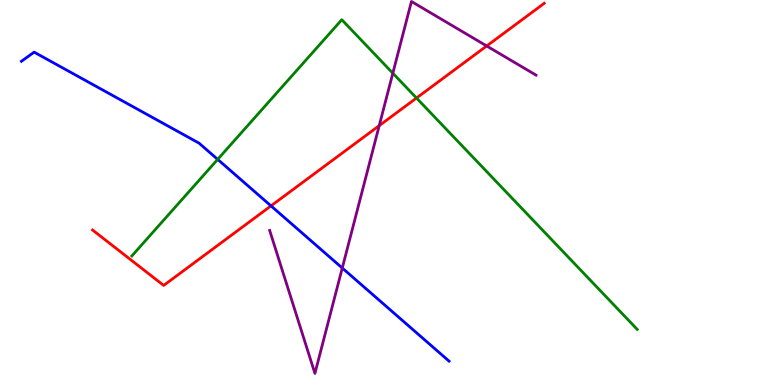[{'lines': ['blue', 'red'], 'intersections': [{'x': 3.5, 'y': 4.65}]}, {'lines': ['green', 'red'], 'intersections': [{'x': 5.37, 'y': 7.45}]}, {'lines': ['purple', 'red'], 'intersections': [{'x': 4.89, 'y': 6.74}, {'x': 6.28, 'y': 8.81}]}, {'lines': ['blue', 'green'], 'intersections': [{'x': 2.81, 'y': 5.86}]}, {'lines': ['blue', 'purple'], 'intersections': [{'x': 4.42, 'y': 3.04}]}, {'lines': ['green', 'purple'], 'intersections': [{'x': 5.07, 'y': 8.1}]}]